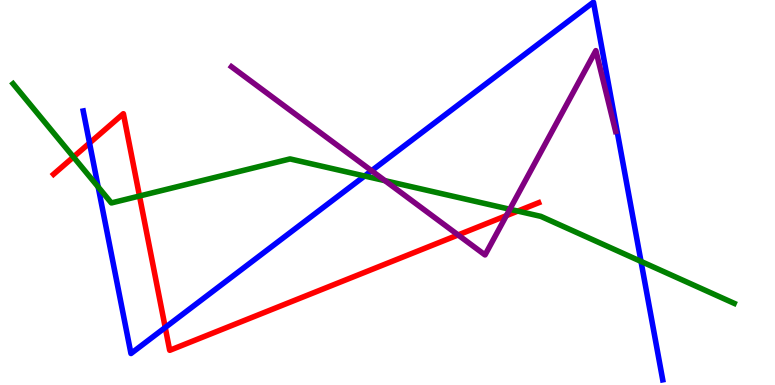[{'lines': ['blue', 'red'], 'intersections': [{'x': 1.16, 'y': 6.28}, {'x': 2.13, 'y': 1.49}]}, {'lines': ['green', 'red'], 'intersections': [{'x': 0.948, 'y': 5.92}, {'x': 1.8, 'y': 4.91}, {'x': 6.68, 'y': 4.52}]}, {'lines': ['purple', 'red'], 'intersections': [{'x': 5.91, 'y': 3.9}, {'x': 6.53, 'y': 4.4}]}, {'lines': ['blue', 'green'], 'intersections': [{'x': 1.27, 'y': 5.14}, {'x': 4.7, 'y': 5.43}, {'x': 8.27, 'y': 3.21}]}, {'lines': ['blue', 'purple'], 'intersections': [{'x': 4.79, 'y': 5.57}]}, {'lines': ['green', 'purple'], 'intersections': [{'x': 4.97, 'y': 5.31}, {'x': 6.58, 'y': 4.56}]}]